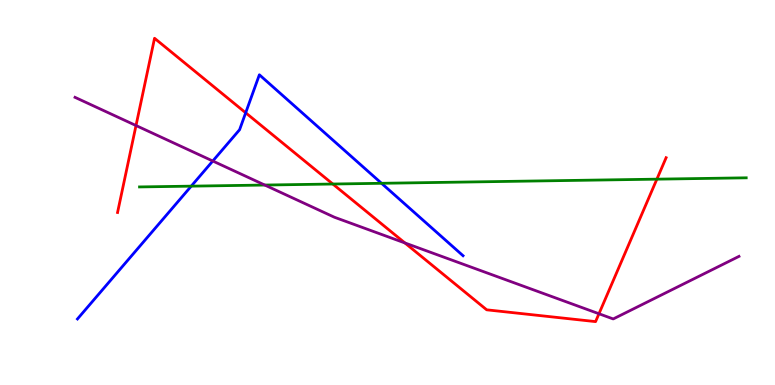[{'lines': ['blue', 'red'], 'intersections': [{'x': 3.17, 'y': 7.07}]}, {'lines': ['green', 'red'], 'intersections': [{'x': 4.29, 'y': 5.22}, {'x': 8.48, 'y': 5.35}]}, {'lines': ['purple', 'red'], 'intersections': [{'x': 1.76, 'y': 6.74}, {'x': 5.22, 'y': 3.69}, {'x': 7.73, 'y': 1.85}]}, {'lines': ['blue', 'green'], 'intersections': [{'x': 2.47, 'y': 5.16}, {'x': 4.92, 'y': 5.24}]}, {'lines': ['blue', 'purple'], 'intersections': [{'x': 2.75, 'y': 5.82}]}, {'lines': ['green', 'purple'], 'intersections': [{'x': 3.42, 'y': 5.19}]}]